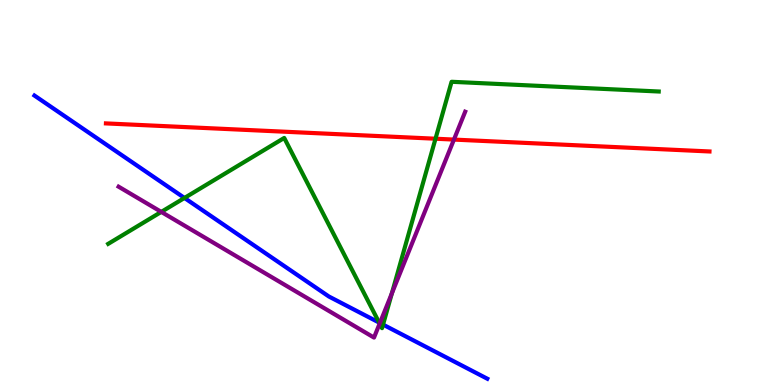[{'lines': ['blue', 'red'], 'intersections': []}, {'lines': ['green', 'red'], 'intersections': [{'x': 5.62, 'y': 6.4}]}, {'lines': ['purple', 'red'], 'intersections': [{'x': 5.86, 'y': 6.37}]}, {'lines': ['blue', 'green'], 'intersections': [{'x': 2.38, 'y': 4.86}, {'x': 4.89, 'y': 1.62}, {'x': 4.94, 'y': 1.57}]}, {'lines': ['blue', 'purple'], 'intersections': [{'x': 4.9, 'y': 1.61}]}, {'lines': ['green', 'purple'], 'intersections': [{'x': 2.08, 'y': 4.5}, {'x': 4.9, 'y': 1.6}, {'x': 5.06, 'y': 2.38}]}]